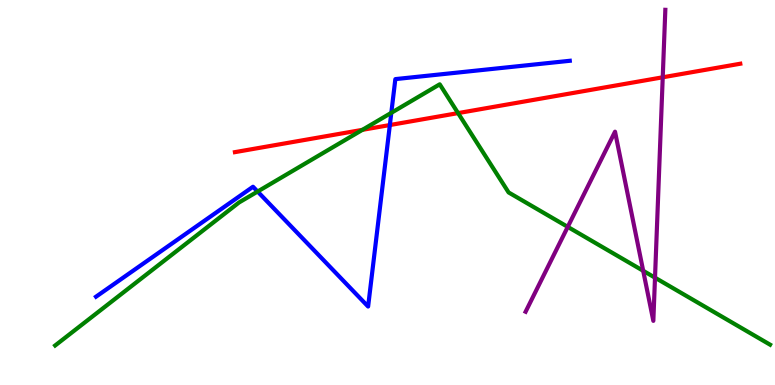[{'lines': ['blue', 'red'], 'intersections': [{'x': 5.03, 'y': 6.75}]}, {'lines': ['green', 'red'], 'intersections': [{'x': 4.68, 'y': 6.63}, {'x': 5.91, 'y': 7.06}]}, {'lines': ['purple', 'red'], 'intersections': [{'x': 8.55, 'y': 7.99}]}, {'lines': ['blue', 'green'], 'intersections': [{'x': 3.32, 'y': 5.02}, {'x': 5.05, 'y': 7.07}]}, {'lines': ['blue', 'purple'], 'intersections': []}, {'lines': ['green', 'purple'], 'intersections': [{'x': 7.33, 'y': 4.11}, {'x': 8.3, 'y': 2.97}, {'x': 8.45, 'y': 2.79}]}]